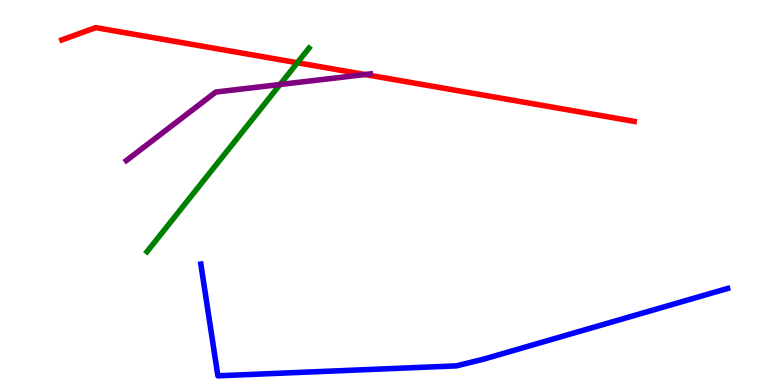[{'lines': ['blue', 'red'], 'intersections': []}, {'lines': ['green', 'red'], 'intersections': [{'x': 3.84, 'y': 8.37}]}, {'lines': ['purple', 'red'], 'intersections': [{'x': 4.71, 'y': 8.06}]}, {'lines': ['blue', 'green'], 'intersections': []}, {'lines': ['blue', 'purple'], 'intersections': []}, {'lines': ['green', 'purple'], 'intersections': [{'x': 3.61, 'y': 7.81}]}]